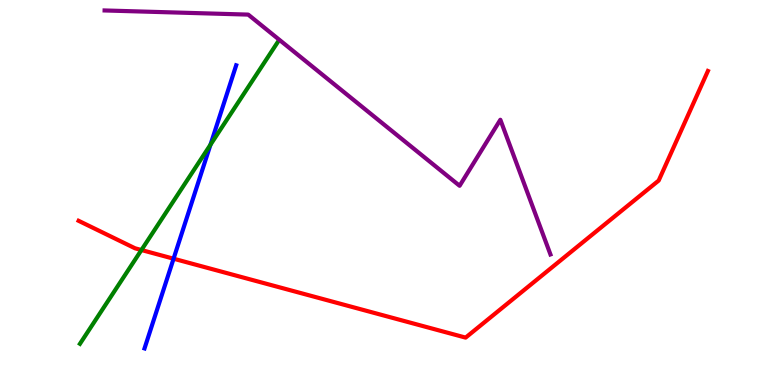[{'lines': ['blue', 'red'], 'intersections': [{'x': 2.24, 'y': 3.28}]}, {'lines': ['green', 'red'], 'intersections': [{'x': 1.82, 'y': 3.51}]}, {'lines': ['purple', 'red'], 'intersections': []}, {'lines': ['blue', 'green'], 'intersections': [{'x': 2.72, 'y': 6.24}]}, {'lines': ['blue', 'purple'], 'intersections': []}, {'lines': ['green', 'purple'], 'intersections': []}]